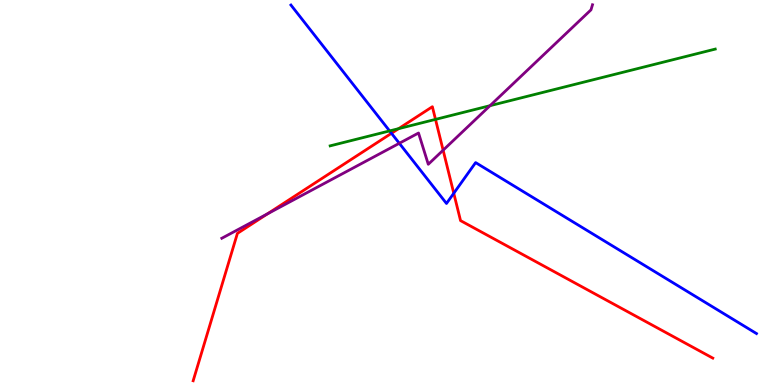[{'lines': ['blue', 'red'], 'intersections': [{'x': 5.05, 'y': 6.54}, {'x': 5.86, 'y': 4.98}]}, {'lines': ['green', 'red'], 'intersections': [{'x': 5.14, 'y': 6.66}, {'x': 5.62, 'y': 6.9}]}, {'lines': ['purple', 'red'], 'intersections': [{'x': 3.45, 'y': 4.45}, {'x': 5.72, 'y': 6.1}]}, {'lines': ['blue', 'green'], 'intersections': [{'x': 5.03, 'y': 6.6}]}, {'lines': ['blue', 'purple'], 'intersections': [{'x': 5.15, 'y': 6.28}]}, {'lines': ['green', 'purple'], 'intersections': [{'x': 6.32, 'y': 7.25}]}]